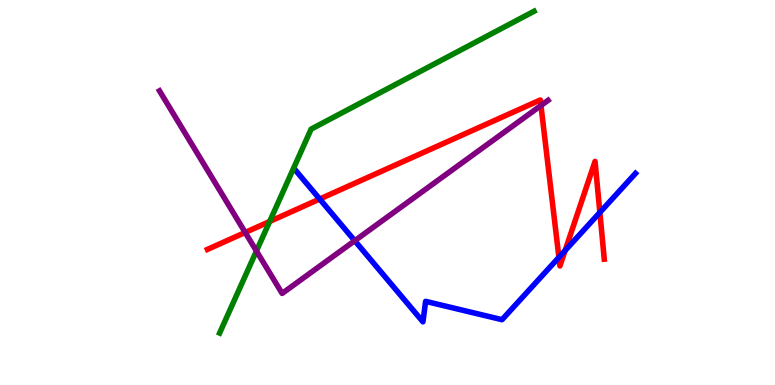[{'lines': ['blue', 'red'], 'intersections': [{'x': 4.12, 'y': 4.83}, {'x': 7.21, 'y': 3.32}, {'x': 7.29, 'y': 3.49}, {'x': 7.74, 'y': 4.48}]}, {'lines': ['green', 'red'], 'intersections': [{'x': 3.48, 'y': 4.25}]}, {'lines': ['purple', 'red'], 'intersections': [{'x': 3.16, 'y': 3.96}, {'x': 6.98, 'y': 7.26}]}, {'lines': ['blue', 'green'], 'intersections': []}, {'lines': ['blue', 'purple'], 'intersections': [{'x': 4.58, 'y': 3.75}]}, {'lines': ['green', 'purple'], 'intersections': [{'x': 3.31, 'y': 3.48}]}]